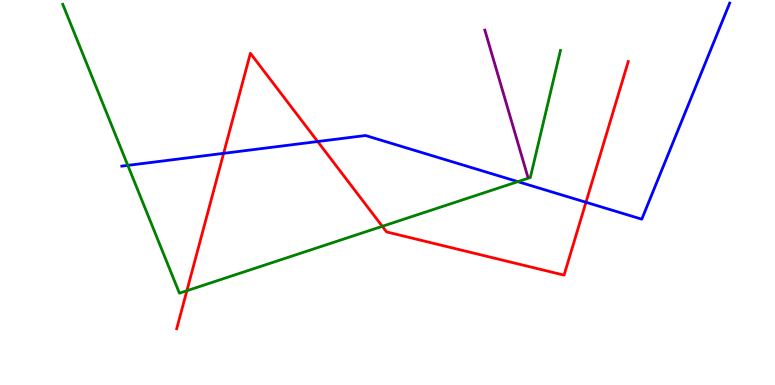[{'lines': ['blue', 'red'], 'intersections': [{'x': 2.89, 'y': 6.02}, {'x': 4.1, 'y': 6.32}, {'x': 7.56, 'y': 4.75}]}, {'lines': ['green', 'red'], 'intersections': [{'x': 2.41, 'y': 2.45}, {'x': 4.93, 'y': 4.12}]}, {'lines': ['purple', 'red'], 'intersections': []}, {'lines': ['blue', 'green'], 'intersections': [{'x': 1.65, 'y': 5.7}, {'x': 6.68, 'y': 5.28}]}, {'lines': ['blue', 'purple'], 'intersections': []}, {'lines': ['green', 'purple'], 'intersections': []}]